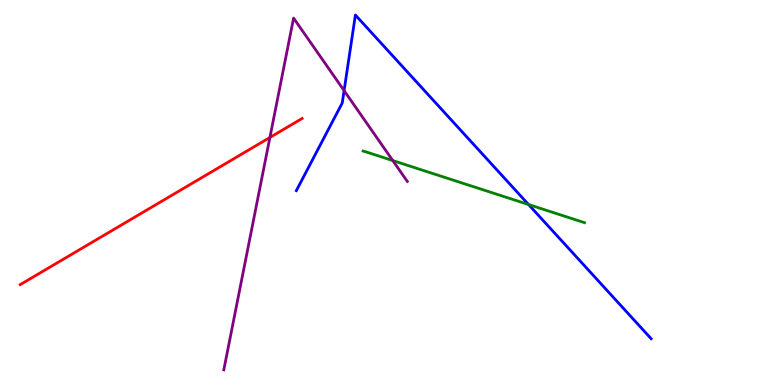[{'lines': ['blue', 'red'], 'intersections': []}, {'lines': ['green', 'red'], 'intersections': []}, {'lines': ['purple', 'red'], 'intersections': [{'x': 3.48, 'y': 6.43}]}, {'lines': ['blue', 'green'], 'intersections': [{'x': 6.82, 'y': 4.69}]}, {'lines': ['blue', 'purple'], 'intersections': [{'x': 4.44, 'y': 7.65}]}, {'lines': ['green', 'purple'], 'intersections': [{'x': 5.07, 'y': 5.83}]}]